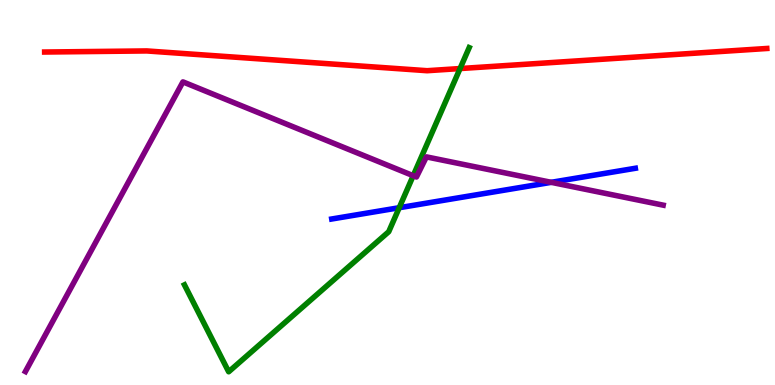[{'lines': ['blue', 'red'], 'intersections': []}, {'lines': ['green', 'red'], 'intersections': [{'x': 5.94, 'y': 8.22}]}, {'lines': ['purple', 'red'], 'intersections': []}, {'lines': ['blue', 'green'], 'intersections': [{'x': 5.15, 'y': 4.6}]}, {'lines': ['blue', 'purple'], 'intersections': [{'x': 7.11, 'y': 5.26}]}, {'lines': ['green', 'purple'], 'intersections': [{'x': 5.33, 'y': 5.44}]}]